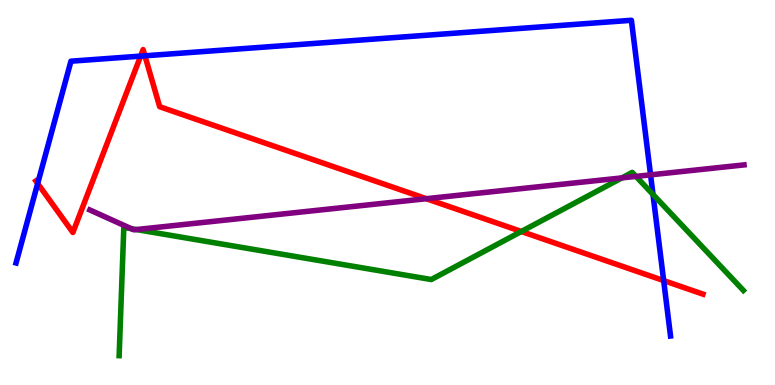[{'lines': ['blue', 'red'], 'intersections': [{'x': 0.486, 'y': 5.23}, {'x': 1.81, 'y': 8.54}, {'x': 1.87, 'y': 8.55}, {'x': 8.56, 'y': 2.71}]}, {'lines': ['green', 'red'], 'intersections': [{'x': 6.73, 'y': 3.99}]}, {'lines': ['purple', 'red'], 'intersections': [{'x': 5.5, 'y': 4.84}]}, {'lines': ['blue', 'green'], 'intersections': [{'x': 8.43, 'y': 4.95}]}, {'lines': ['blue', 'purple'], 'intersections': [{'x': 8.39, 'y': 5.46}]}, {'lines': ['green', 'purple'], 'intersections': [{'x': 1.69, 'y': 4.06}, {'x': 1.76, 'y': 4.04}, {'x': 8.02, 'y': 5.38}, {'x': 8.21, 'y': 5.42}]}]